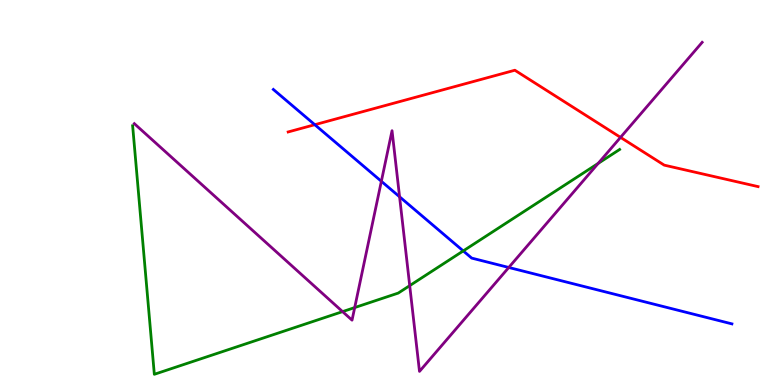[{'lines': ['blue', 'red'], 'intersections': [{'x': 4.06, 'y': 6.76}]}, {'lines': ['green', 'red'], 'intersections': []}, {'lines': ['purple', 'red'], 'intersections': [{'x': 8.01, 'y': 6.43}]}, {'lines': ['blue', 'green'], 'intersections': [{'x': 5.98, 'y': 3.48}]}, {'lines': ['blue', 'purple'], 'intersections': [{'x': 4.92, 'y': 5.29}, {'x': 5.16, 'y': 4.89}, {'x': 6.56, 'y': 3.05}]}, {'lines': ['green', 'purple'], 'intersections': [{'x': 4.42, 'y': 1.91}, {'x': 4.58, 'y': 2.01}, {'x': 5.29, 'y': 2.58}, {'x': 7.72, 'y': 5.76}]}]